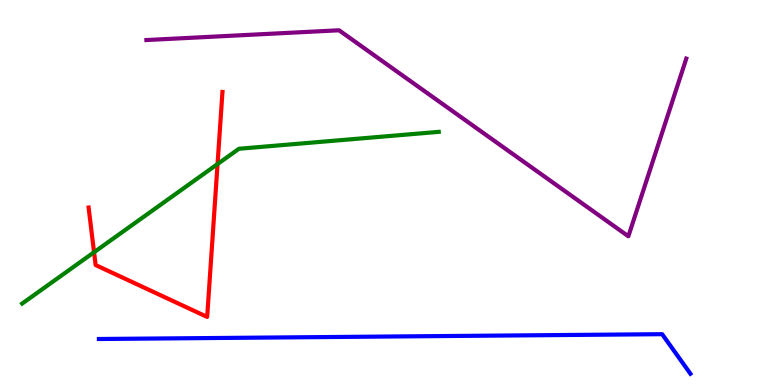[{'lines': ['blue', 'red'], 'intersections': []}, {'lines': ['green', 'red'], 'intersections': [{'x': 1.21, 'y': 3.45}, {'x': 2.81, 'y': 5.74}]}, {'lines': ['purple', 'red'], 'intersections': []}, {'lines': ['blue', 'green'], 'intersections': []}, {'lines': ['blue', 'purple'], 'intersections': []}, {'lines': ['green', 'purple'], 'intersections': []}]